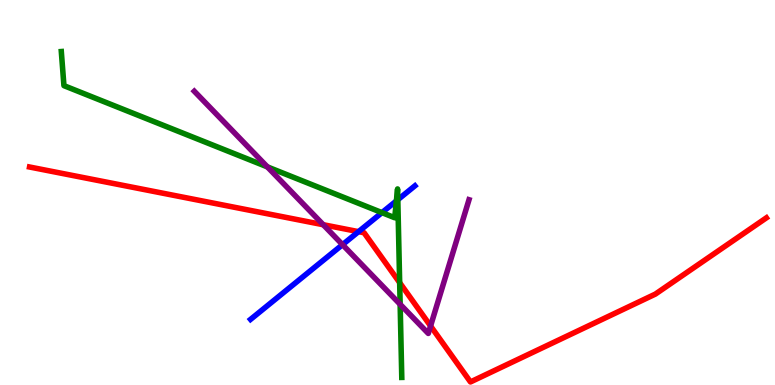[{'lines': ['blue', 'red'], 'intersections': [{'x': 4.63, 'y': 3.98}]}, {'lines': ['green', 'red'], 'intersections': [{'x': 5.16, 'y': 2.66}]}, {'lines': ['purple', 'red'], 'intersections': [{'x': 4.17, 'y': 4.16}, {'x': 5.56, 'y': 1.53}]}, {'lines': ['blue', 'green'], 'intersections': [{'x': 4.93, 'y': 4.48}, {'x': 5.11, 'y': 4.78}, {'x': 5.13, 'y': 4.81}]}, {'lines': ['blue', 'purple'], 'intersections': [{'x': 4.42, 'y': 3.65}]}, {'lines': ['green', 'purple'], 'intersections': [{'x': 3.45, 'y': 5.67}, {'x': 5.16, 'y': 2.1}]}]